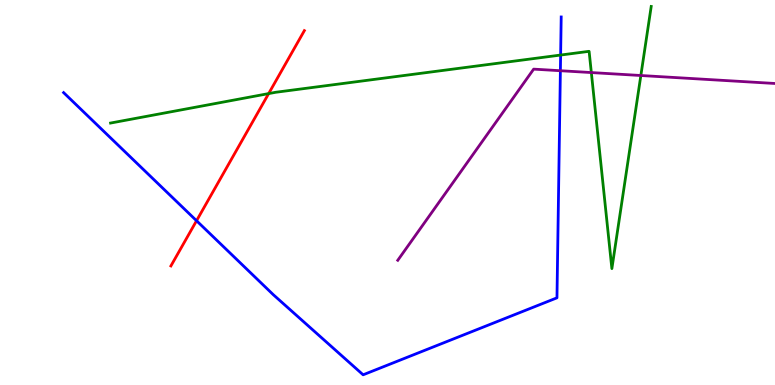[{'lines': ['blue', 'red'], 'intersections': [{'x': 2.54, 'y': 4.27}]}, {'lines': ['green', 'red'], 'intersections': [{'x': 3.47, 'y': 7.57}]}, {'lines': ['purple', 'red'], 'intersections': []}, {'lines': ['blue', 'green'], 'intersections': [{'x': 7.23, 'y': 8.57}]}, {'lines': ['blue', 'purple'], 'intersections': [{'x': 7.23, 'y': 8.16}]}, {'lines': ['green', 'purple'], 'intersections': [{'x': 7.63, 'y': 8.12}, {'x': 8.27, 'y': 8.04}]}]